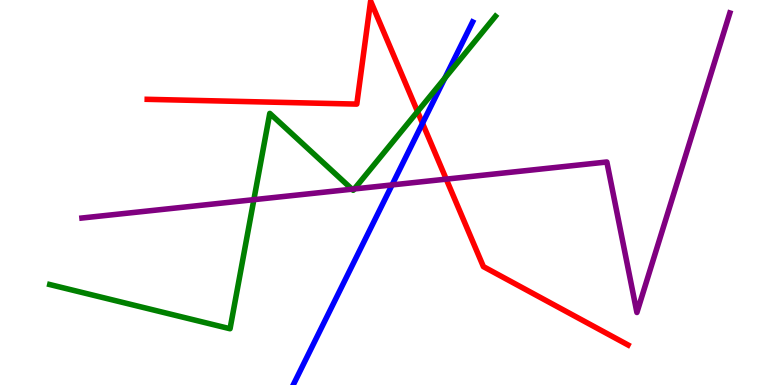[{'lines': ['blue', 'red'], 'intersections': [{'x': 5.45, 'y': 6.8}]}, {'lines': ['green', 'red'], 'intersections': [{'x': 5.39, 'y': 7.1}]}, {'lines': ['purple', 'red'], 'intersections': [{'x': 5.76, 'y': 5.35}]}, {'lines': ['blue', 'green'], 'intersections': [{'x': 5.74, 'y': 7.97}]}, {'lines': ['blue', 'purple'], 'intersections': [{'x': 5.06, 'y': 5.2}]}, {'lines': ['green', 'purple'], 'intersections': [{'x': 3.28, 'y': 4.81}, {'x': 4.54, 'y': 5.09}, {'x': 4.57, 'y': 5.09}]}]